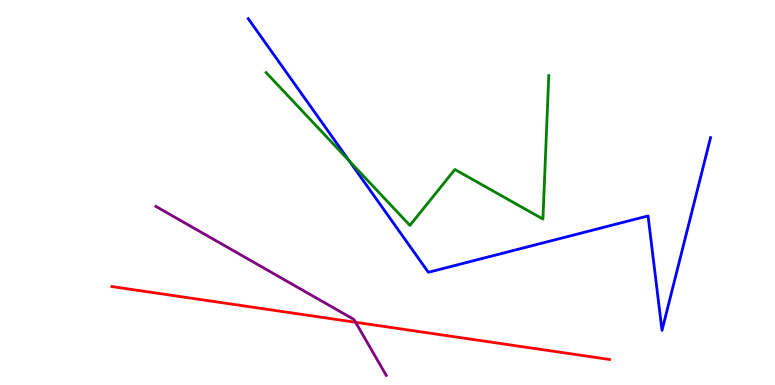[{'lines': ['blue', 'red'], 'intersections': []}, {'lines': ['green', 'red'], 'intersections': []}, {'lines': ['purple', 'red'], 'intersections': [{'x': 4.59, 'y': 1.63}]}, {'lines': ['blue', 'green'], 'intersections': [{'x': 4.51, 'y': 5.82}]}, {'lines': ['blue', 'purple'], 'intersections': []}, {'lines': ['green', 'purple'], 'intersections': []}]